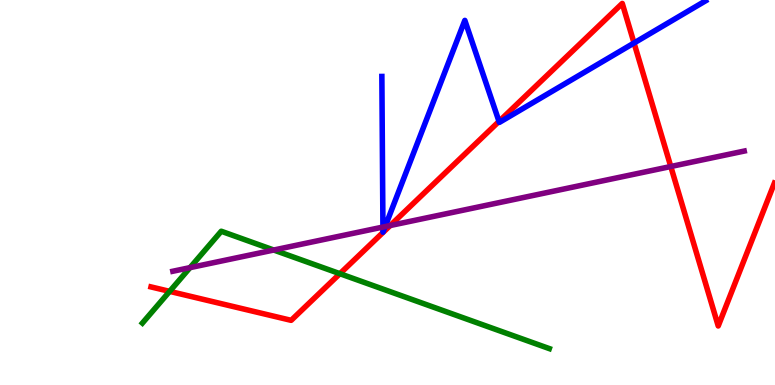[{'lines': ['blue', 'red'], 'intersections': [{'x': 6.44, 'y': 6.85}, {'x': 8.18, 'y': 8.88}]}, {'lines': ['green', 'red'], 'intersections': [{'x': 2.19, 'y': 2.43}, {'x': 4.39, 'y': 2.89}]}, {'lines': ['purple', 'red'], 'intersections': [{'x': 5.04, 'y': 4.14}, {'x': 8.66, 'y': 5.67}]}, {'lines': ['blue', 'green'], 'intersections': []}, {'lines': ['blue', 'purple'], 'intersections': [{'x': 4.94, 'y': 4.1}, {'x': 4.97, 'y': 4.11}]}, {'lines': ['green', 'purple'], 'intersections': [{'x': 2.45, 'y': 3.05}, {'x': 3.53, 'y': 3.51}]}]